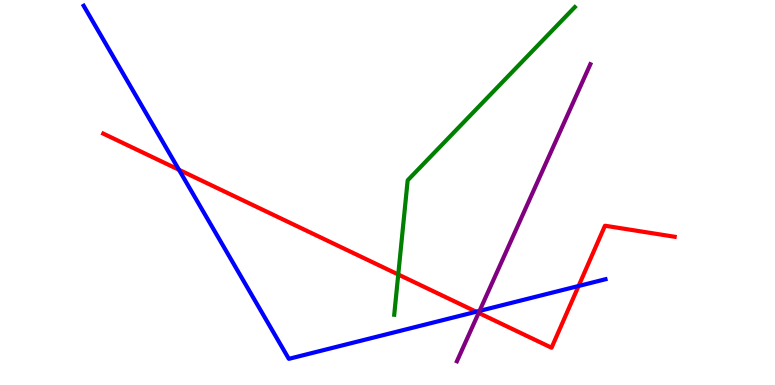[{'lines': ['blue', 'red'], 'intersections': [{'x': 2.31, 'y': 5.59}, {'x': 6.14, 'y': 1.9}, {'x': 7.47, 'y': 2.57}]}, {'lines': ['green', 'red'], 'intersections': [{'x': 5.14, 'y': 2.87}]}, {'lines': ['purple', 'red'], 'intersections': [{'x': 6.18, 'y': 1.87}]}, {'lines': ['blue', 'green'], 'intersections': []}, {'lines': ['blue', 'purple'], 'intersections': [{'x': 6.19, 'y': 1.92}]}, {'lines': ['green', 'purple'], 'intersections': []}]